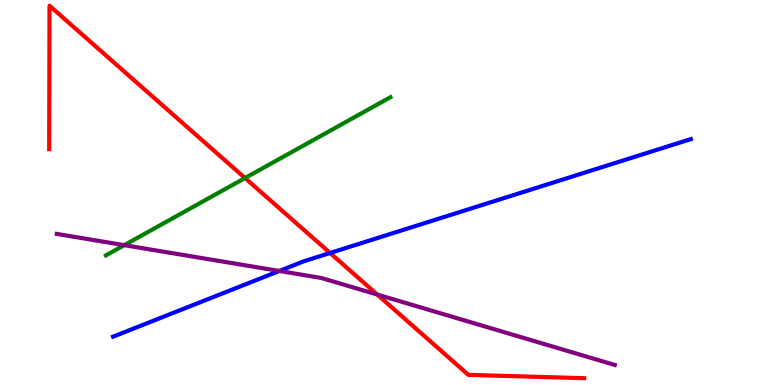[{'lines': ['blue', 'red'], 'intersections': [{'x': 4.26, 'y': 3.43}]}, {'lines': ['green', 'red'], 'intersections': [{'x': 3.16, 'y': 5.38}]}, {'lines': ['purple', 'red'], 'intersections': [{'x': 4.87, 'y': 2.35}]}, {'lines': ['blue', 'green'], 'intersections': []}, {'lines': ['blue', 'purple'], 'intersections': [{'x': 3.6, 'y': 2.96}]}, {'lines': ['green', 'purple'], 'intersections': [{'x': 1.6, 'y': 3.63}]}]